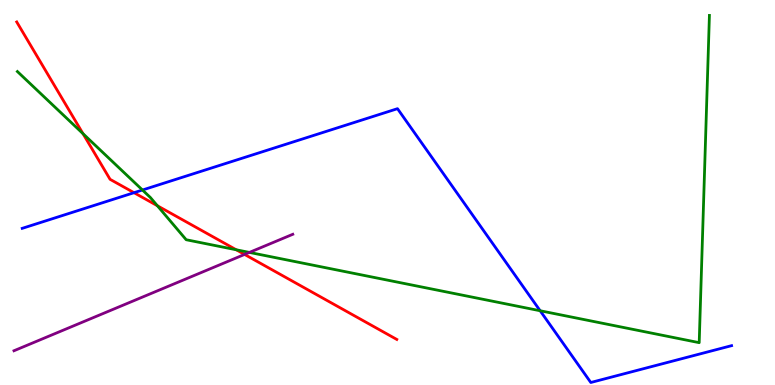[{'lines': ['blue', 'red'], 'intersections': [{'x': 1.73, 'y': 4.99}]}, {'lines': ['green', 'red'], 'intersections': [{'x': 1.07, 'y': 6.53}, {'x': 2.03, 'y': 4.66}, {'x': 3.05, 'y': 3.51}]}, {'lines': ['purple', 'red'], 'intersections': [{'x': 3.16, 'y': 3.39}]}, {'lines': ['blue', 'green'], 'intersections': [{'x': 1.84, 'y': 5.06}, {'x': 6.97, 'y': 1.93}]}, {'lines': ['blue', 'purple'], 'intersections': []}, {'lines': ['green', 'purple'], 'intersections': [{'x': 3.22, 'y': 3.44}]}]